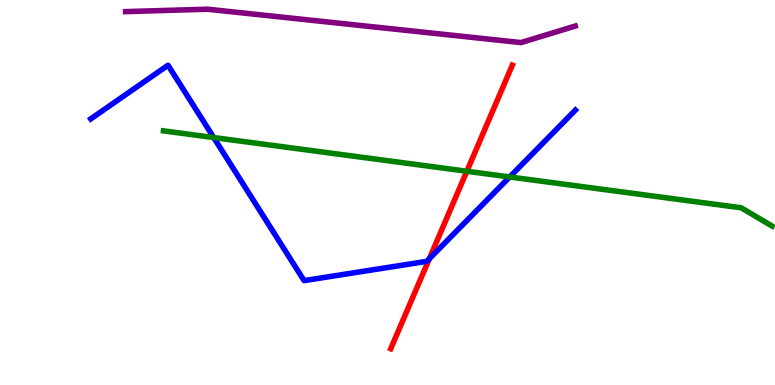[{'lines': ['blue', 'red'], 'intersections': [{'x': 5.54, 'y': 3.28}]}, {'lines': ['green', 'red'], 'intersections': [{'x': 6.02, 'y': 5.55}]}, {'lines': ['purple', 'red'], 'intersections': []}, {'lines': ['blue', 'green'], 'intersections': [{'x': 2.76, 'y': 6.43}, {'x': 6.58, 'y': 5.4}]}, {'lines': ['blue', 'purple'], 'intersections': []}, {'lines': ['green', 'purple'], 'intersections': []}]